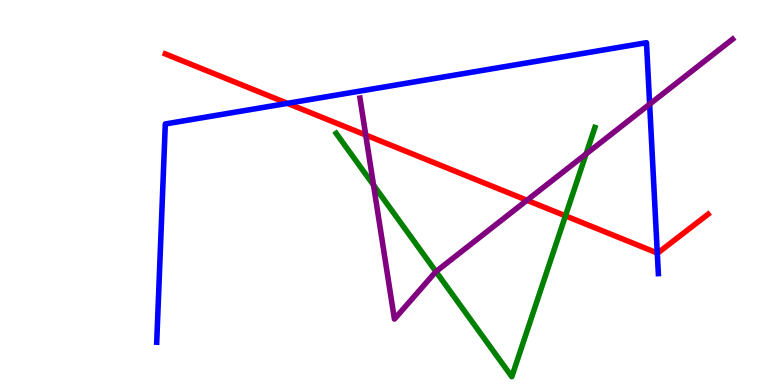[{'lines': ['blue', 'red'], 'intersections': [{'x': 3.71, 'y': 7.32}, {'x': 8.48, 'y': 3.43}]}, {'lines': ['green', 'red'], 'intersections': [{'x': 7.3, 'y': 4.39}]}, {'lines': ['purple', 'red'], 'intersections': [{'x': 4.72, 'y': 6.49}, {'x': 6.8, 'y': 4.8}]}, {'lines': ['blue', 'green'], 'intersections': []}, {'lines': ['blue', 'purple'], 'intersections': [{'x': 8.38, 'y': 7.29}]}, {'lines': ['green', 'purple'], 'intersections': [{'x': 4.82, 'y': 5.19}, {'x': 5.63, 'y': 2.95}, {'x': 7.56, 'y': 6.0}]}]